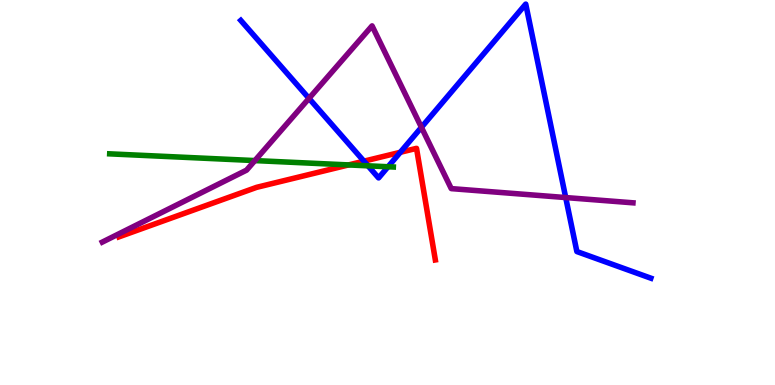[{'lines': ['blue', 'red'], 'intersections': [{'x': 4.7, 'y': 5.81}, {'x': 5.16, 'y': 6.04}]}, {'lines': ['green', 'red'], 'intersections': [{'x': 4.5, 'y': 5.72}]}, {'lines': ['purple', 'red'], 'intersections': []}, {'lines': ['blue', 'green'], 'intersections': [{'x': 4.75, 'y': 5.69}, {'x': 5.01, 'y': 5.67}]}, {'lines': ['blue', 'purple'], 'intersections': [{'x': 3.99, 'y': 7.44}, {'x': 5.44, 'y': 6.69}, {'x': 7.3, 'y': 4.87}]}, {'lines': ['green', 'purple'], 'intersections': [{'x': 3.29, 'y': 5.83}]}]